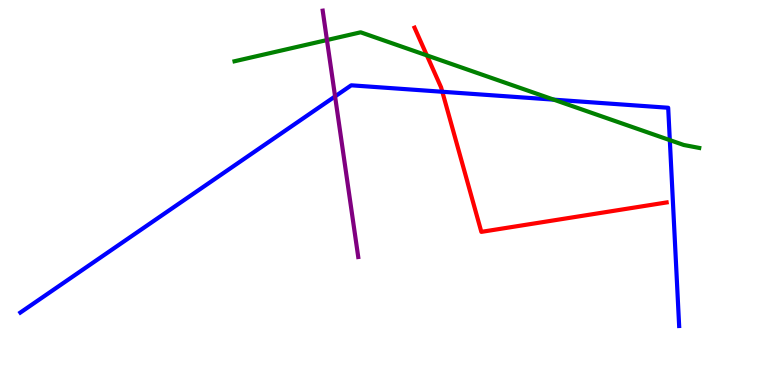[{'lines': ['blue', 'red'], 'intersections': [{'x': 5.71, 'y': 7.62}]}, {'lines': ['green', 'red'], 'intersections': [{'x': 5.51, 'y': 8.56}]}, {'lines': ['purple', 'red'], 'intersections': []}, {'lines': ['blue', 'green'], 'intersections': [{'x': 7.15, 'y': 7.41}, {'x': 8.64, 'y': 6.36}]}, {'lines': ['blue', 'purple'], 'intersections': [{'x': 4.32, 'y': 7.5}]}, {'lines': ['green', 'purple'], 'intersections': [{'x': 4.22, 'y': 8.96}]}]